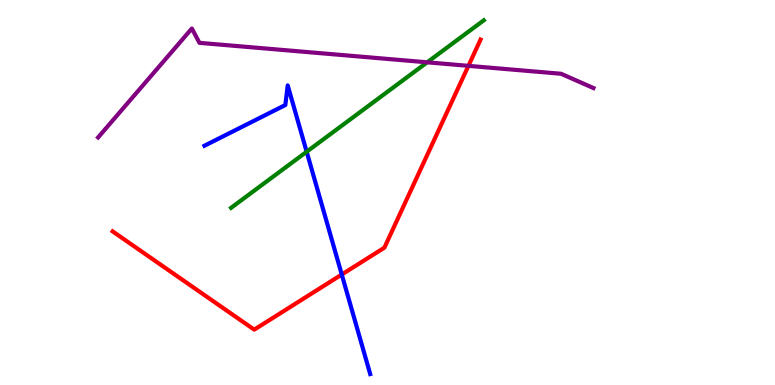[{'lines': ['blue', 'red'], 'intersections': [{'x': 4.41, 'y': 2.87}]}, {'lines': ['green', 'red'], 'intersections': []}, {'lines': ['purple', 'red'], 'intersections': [{'x': 6.04, 'y': 8.29}]}, {'lines': ['blue', 'green'], 'intersections': [{'x': 3.96, 'y': 6.06}]}, {'lines': ['blue', 'purple'], 'intersections': []}, {'lines': ['green', 'purple'], 'intersections': [{'x': 5.51, 'y': 8.38}]}]